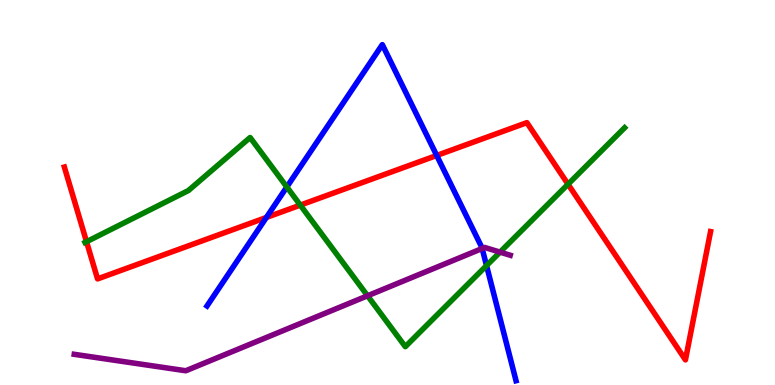[{'lines': ['blue', 'red'], 'intersections': [{'x': 3.44, 'y': 4.35}, {'x': 5.63, 'y': 5.96}]}, {'lines': ['green', 'red'], 'intersections': [{'x': 1.12, 'y': 3.72}, {'x': 3.87, 'y': 4.67}, {'x': 7.33, 'y': 5.21}]}, {'lines': ['purple', 'red'], 'intersections': []}, {'lines': ['blue', 'green'], 'intersections': [{'x': 3.7, 'y': 5.14}, {'x': 6.28, 'y': 3.1}]}, {'lines': ['blue', 'purple'], 'intersections': [{'x': 6.22, 'y': 3.55}]}, {'lines': ['green', 'purple'], 'intersections': [{'x': 4.74, 'y': 2.32}, {'x': 6.45, 'y': 3.45}]}]